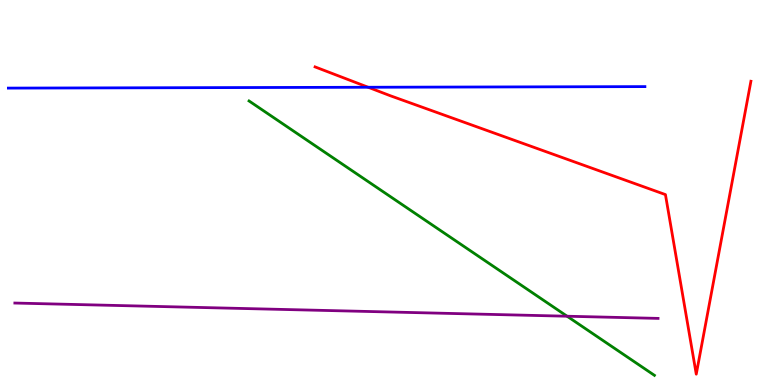[{'lines': ['blue', 'red'], 'intersections': [{'x': 4.75, 'y': 7.73}]}, {'lines': ['green', 'red'], 'intersections': []}, {'lines': ['purple', 'red'], 'intersections': []}, {'lines': ['blue', 'green'], 'intersections': []}, {'lines': ['blue', 'purple'], 'intersections': []}, {'lines': ['green', 'purple'], 'intersections': [{'x': 7.32, 'y': 1.79}]}]